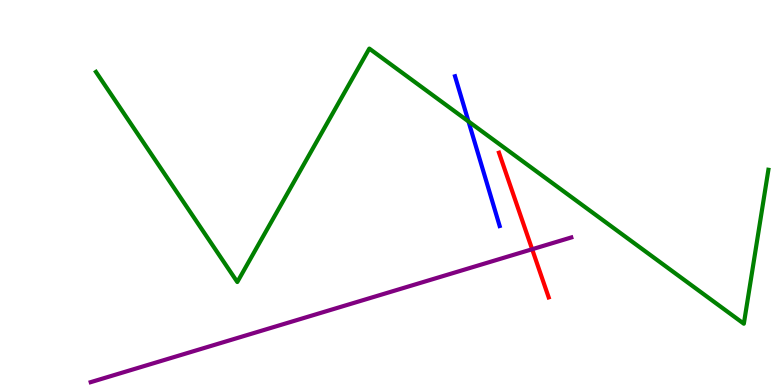[{'lines': ['blue', 'red'], 'intersections': []}, {'lines': ['green', 'red'], 'intersections': []}, {'lines': ['purple', 'red'], 'intersections': [{'x': 6.87, 'y': 3.53}]}, {'lines': ['blue', 'green'], 'intersections': [{'x': 6.05, 'y': 6.85}]}, {'lines': ['blue', 'purple'], 'intersections': []}, {'lines': ['green', 'purple'], 'intersections': []}]